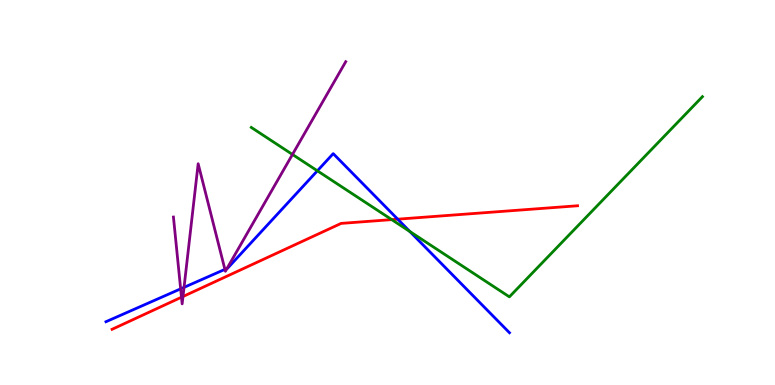[{'lines': ['blue', 'red'], 'intersections': [{'x': 5.13, 'y': 4.31}]}, {'lines': ['green', 'red'], 'intersections': [{'x': 5.05, 'y': 4.3}]}, {'lines': ['purple', 'red'], 'intersections': [{'x': 2.34, 'y': 2.28}, {'x': 2.36, 'y': 2.3}]}, {'lines': ['blue', 'green'], 'intersections': [{'x': 4.1, 'y': 5.56}, {'x': 5.29, 'y': 3.99}]}, {'lines': ['blue', 'purple'], 'intersections': [{'x': 2.33, 'y': 2.5}, {'x': 2.37, 'y': 2.54}, {'x': 2.9, 'y': 3.0}, {'x': 2.93, 'y': 3.03}]}, {'lines': ['green', 'purple'], 'intersections': [{'x': 3.77, 'y': 5.99}]}]